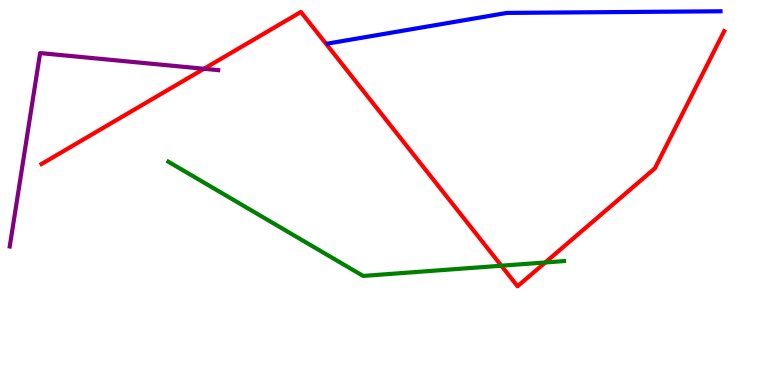[{'lines': ['blue', 'red'], 'intersections': []}, {'lines': ['green', 'red'], 'intersections': [{'x': 6.47, 'y': 3.1}, {'x': 7.04, 'y': 3.18}]}, {'lines': ['purple', 'red'], 'intersections': [{'x': 2.63, 'y': 8.21}]}, {'lines': ['blue', 'green'], 'intersections': []}, {'lines': ['blue', 'purple'], 'intersections': []}, {'lines': ['green', 'purple'], 'intersections': []}]